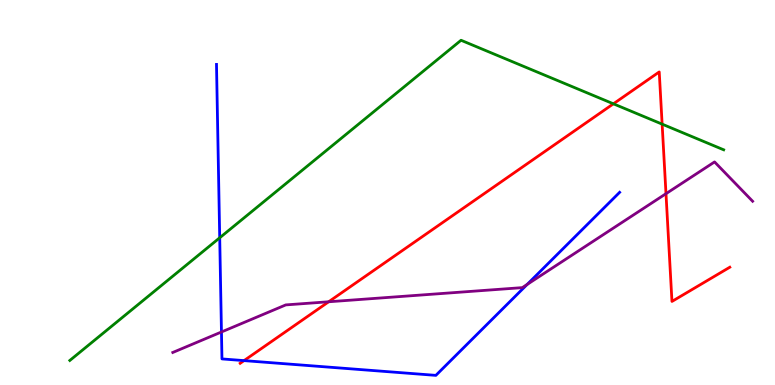[{'lines': ['blue', 'red'], 'intersections': [{'x': 3.15, 'y': 0.633}]}, {'lines': ['green', 'red'], 'intersections': [{'x': 7.91, 'y': 7.3}, {'x': 8.54, 'y': 6.78}]}, {'lines': ['purple', 'red'], 'intersections': [{'x': 4.24, 'y': 2.16}, {'x': 8.59, 'y': 4.97}]}, {'lines': ['blue', 'green'], 'intersections': [{'x': 2.84, 'y': 3.82}]}, {'lines': ['blue', 'purple'], 'intersections': [{'x': 2.86, 'y': 1.38}, {'x': 6.8, 'y': 2.61}]}, {'lines': ['green', 'purple'], 'intersections': []}]